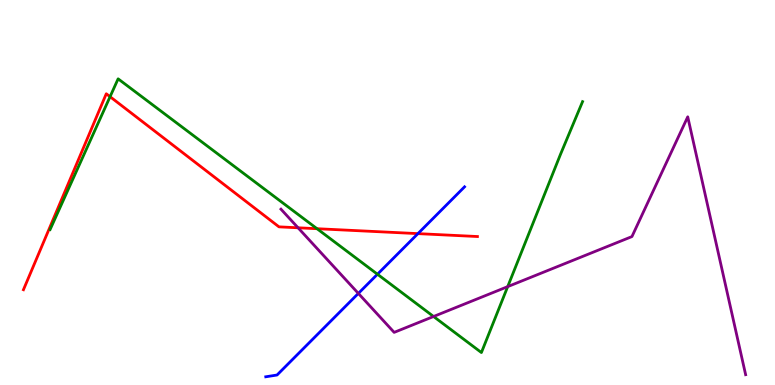[{'lines': ['blue', 'red'], 'intersections': [{'x': 5.39, 'y': 3.93}]}, {'lines': ['green', 'red'], 'intersections': [{'x': 1.42, 'y': 7.49}, {'x': 4.09, 'y': 4.06}]}, {'lines': ['purple', 'red'], 'intersections': [{'x': 3.85, 'y': 4.08}]}, {'lines': ['blue', 'green'], 'intersections': [{'x': 4.87, 'y': 2.88}]}, {'lines': ['blue', 'purple'], 'intersections': [{'x': 4.62, 'y': 2.38}]}, {'lines': ['green', 'purple'], 'intersections': [{'x': 5.59, 'y': 1.78}, {'x': 6.55, 'y': 2.56}]}]